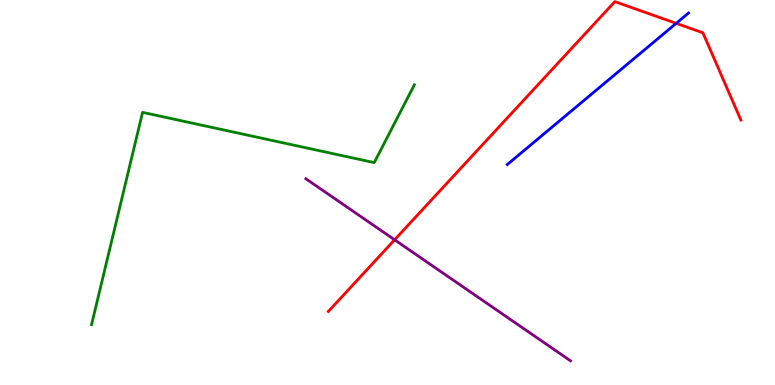[{'lines': ['blue', 'red'], 'intersections': [{'x': 8.73, 'y': 9.39}]}, {'lines': ['green', 'red'], 'intersections': []}, {'lines': ['purple', 'red'], 'intersections': [{'x': 5.09, 'y': 3.77}]}, {'lines': ['blue', 'green'], 'intersections': []}, {'lines': ['blue', 'purple'], 'intersections': []}, {'lines': ['green', 'purple'], 'intersections': []}]